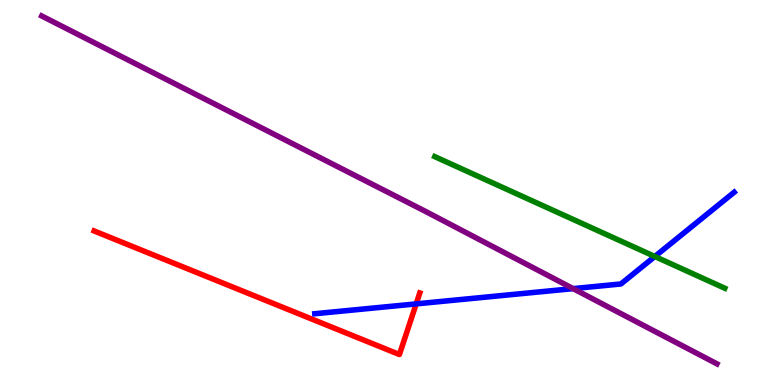[{'lines': ['blue', 'red'], 'intersections': [{'x': 5.37, 'y': 2.11}]}, {'lines': ['green', 'red'], 'intersections': []}, {'lines': ['purple', 'red'], 'intersections': []}, {'lines': ['blue', 'green'], 'intersections': [{'x': 8.45, 'y': 3.34}]}, {'lines': ['blue', 'purple'], 'intersections': [{'x': 7.4, 'y': 2.5}]}, {'lines': ['green', 'purple'], 'intersections': []}]